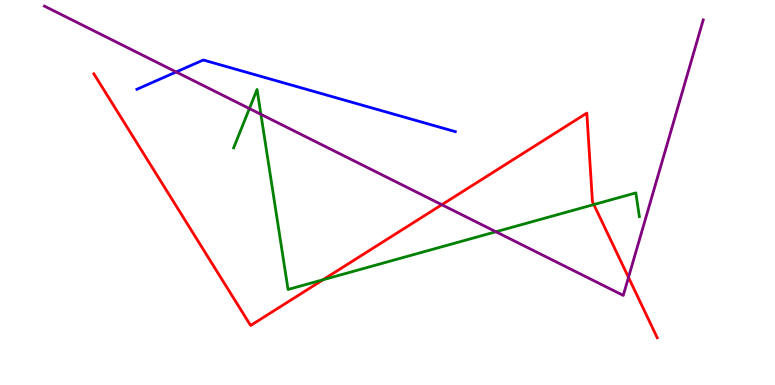[{'lines': ['blue', 'red'], 'intersections': []}, {'lines': ['green', 'red'], 'intersections': [{'x': 4.17, 'y': 2.73}, {'x': 7.66, 'y': 4.69}]}, {'lines': ['purple', 'red'], 'intersections': [{'x': 5.7, 'y': 4.68}, {'x': 8.11, 'y': 2.8}]}, {'lines': ['blue', 'green'], 'intersections': []}, {'lines': ['blue', 'purple'], 'intersections': [{'x': 2.27, 'y': 8.13}]}, {'lines': ['green', 'purple'], 'intersections': [{'x': 3.22, 'y': 7.18}, {'x': 3.37, 'y': 7.03}, {'x': 6.4, 'y': 3.98}]}]